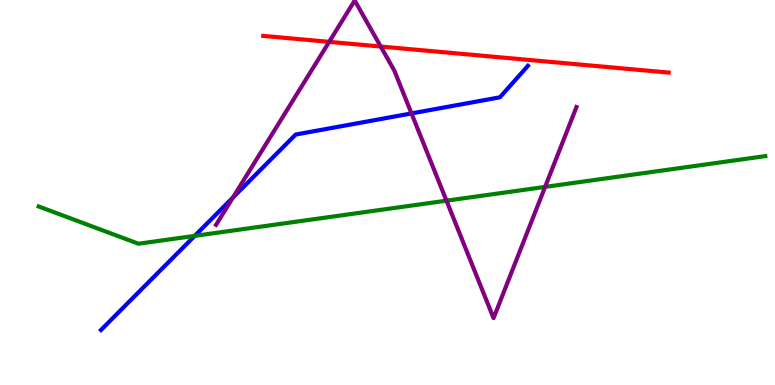[{'lines': ['blue', 'red'], 'intersections': []}, {'lines': ['green', 'red'], 'intersections': []}, {'lines': ['purple', 'red'], 'intersections': [{'x': 4.25, 'y': 8.91}, {'x': 4.91, 'y': 8.79}]}, {'lines': ['blue', 'green'], 'intersections': [{'x': 2.51, 'y': 3.87}]}, {'lines': ['blue', 'purple'], 'intersections': [{'x': 3.01, 'y': 4.87}, {'x': 5.31, 'y': 7.05}]}, {'lines': ['green', 'purple'], 'intersections': [{'x': 5.76, 'y': 4.79}, {'x': 7.03, 'y': 5.15}]}]